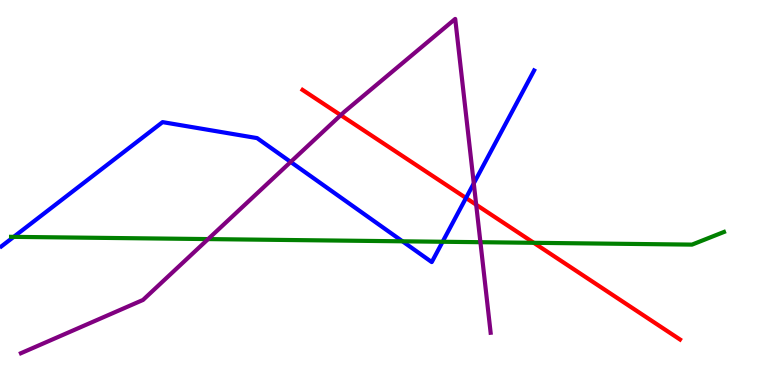[{'lines': ['blue', 'red'], 'intersections': [{'x': 6.01, 'y': 4.86}]}, {'lines': ['green', 'red'], 'intersections': [{'x': 6.89, 'y': 3.69}]}, {'lines': ['purple', 'red'], 'intersections': [{'x': 4.4, 'y': 7.01}, {'x': 6.14, 'y': 4.68}]}, {'lines': ['blue', 'green'], 'intersections': [{'x': 0.177, 'y': 3.85}, {'x': 5.19, 'y': 3.73}, {'x': 5.71, 'y': 3.72}]}, {'lines': ['blue', 'purple'], 'intersections': [{'x': 3.75, 'y': 5.79}, {'x': 6.11, 'y': 5.24}]}, {'lines': ['green', 'purple'], 'intersections': [{'x': 2.69, 'y': 3.79}, {'x': 6.2, 'y': 3.71}]}]